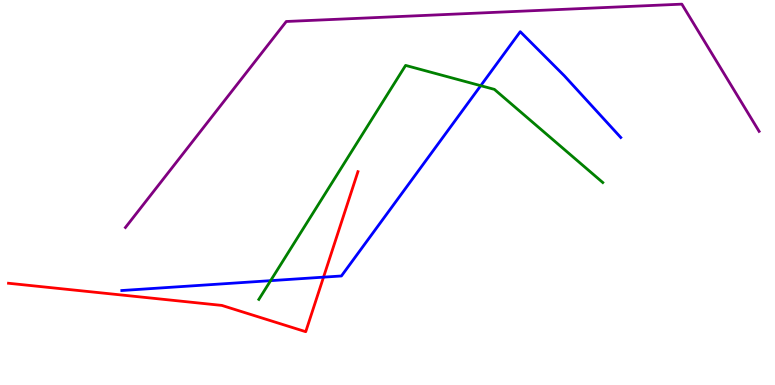[{'lines': ['blue', 'red'], 'intersections': [{'x': 4.17, 'y': 2.8}]}, {'lines': ['green', 'red'], 'intersections': []}, {'lines': ['purple', 'red'], 'intersections': []}, {'lines': ['blue', 'green'], 'intersections': [{'x': 3.49, 'y': 2.71}, {'x': 6.2, 'y': 7.77}]}, {'lines': ['blue', 'purple'], 'intersections': []}, {'lines': ['green', 'purple'], 'intersections': []}]